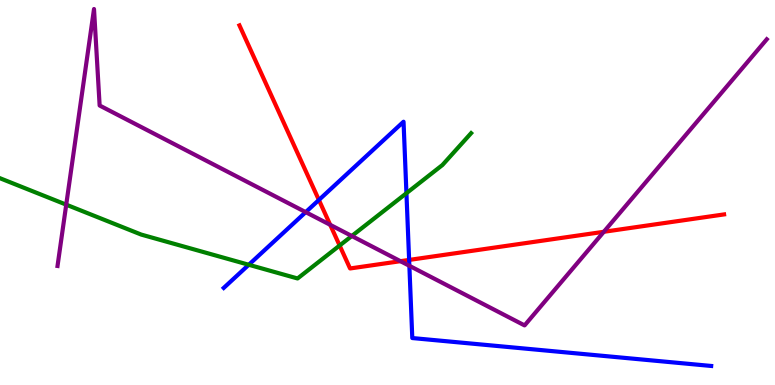[{'lines': ['blue', 'red'], 'intersections': [{'x': 4.11, 'y': 4.81}, {'x': 5.28, 'y': 3.25}]}, {'lines': ['green', 'red'], 'intersections': [{'x': 4.38, 'y': 3.62}]}, {'lines': ['purple', 'red'], 'intersections': [{'x': 4.26, 'y': 4.16}, {'x': 5.17, 'y': 3.22}, {'x': 7.79, 'y': 3.98}]}, {'lines': ['blue', 'green'], 'intersections': [{'x': 3.21, 'y': 3.12}, {'x': 5.24, 'y': 4.98}]}, {'lines': ['blue', 'purple'], 'intersections': [{'x': 3.94, 'y': 4.49}, {'x': 5.28, 'y': 3.1}]}, {'lines': ['green', 'purple'], 'intersections': [{'x': 0.855, 'y': 4.68}, {'x': 4.54, 'y': 3.87}]}]